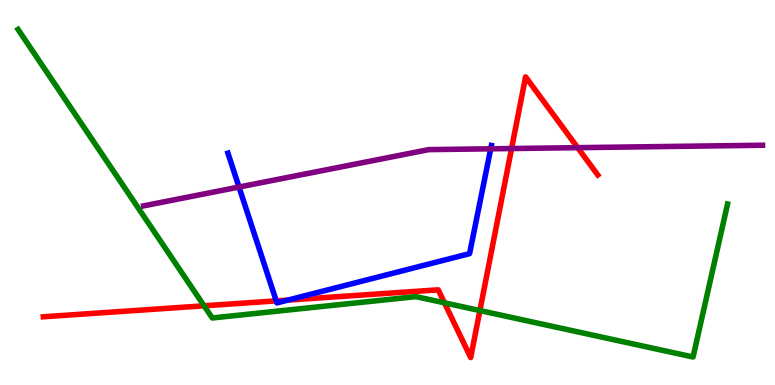[{'lines': ['blue', 'red'], 'intersections': [{'x': 3.56, 'y': 2.18}, {'x': 3.71, 'y': 2.21}]}, {'lines': ['green', 'red'], 'intersections': [{'x': 2.63, 'y': 2.06}, {'x': 5.73, 'y': 2.13}, {'x': 6.19, 'y': 1.93}]}, {'lines': ['purple', 'red'], 'intersections': [{'x': 6.6, 'y': 6.14}, {'x': 7.45, 'y': 6.16}]}, {'lines': ['blue', 'green'], 'intersections': []}, {'lines': ['blue', 'purple'], 'intersections': [{'x': 3.08, 'y': 5.14}, {'x': 6.33, 'y': 6.13}]}, {'lines': ['green', 'purple'], 'intersections': []}]